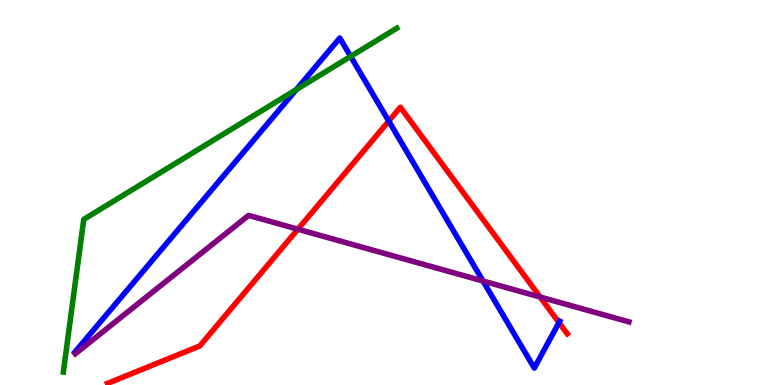[{'lines': ['blue', 'red'], 'intersections': [{'x': 5.02, 'y': 6.86}, {'x': 7.21, 'y': 1.62}]}, {'lines': ['green', 'red'], 'intersections': []}, {'lines': ['purple', 'red'], 'intersections': [{'x': 3.84, 'y': 4.05}, {'x': 6.97, 'y': 2.29}]}, {'lines': ['blue', 'green'], 'intersections': [{'x': 3.82, 'y': 7.67}, {'x': 4.52, 'y': 8.53}]}, {'lines': ['blue', 'purple'], 'intersections': [{'x': 6.23, 'y': 2.7}]}, {'lines': ['green', 'purple'], 'intersections': []}]